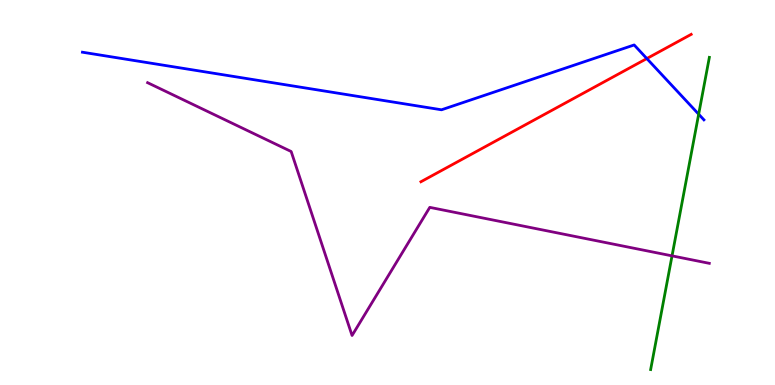[{'lines': ['blue', 'red'], 'intersections': [{'x': 8.35, 'y': 8.48}]}, {'lines': ['green', 'red'], 'intersections': []}, {'lines': ['purple', 'red'], 'intersections': []}, {'lines': ['blue', 'green'], 'intersections': [{'x': 9.02, 'y': 7.03}]}, {'lines': ['blue', 'purple'], 'intersections': []}, {'lines': ['green', 'purple'], 'intersections': [{'x': 8.67, 'y': 3.35}]}]